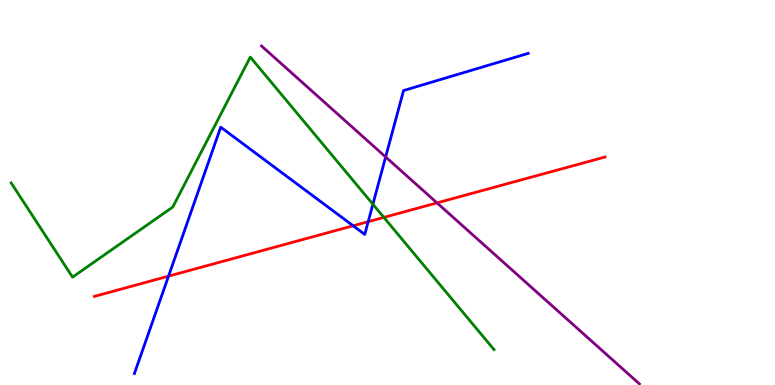[{'lines': ['blue', 'red'], 'intersections': [{'x': 2.17, 'y': 2.83}, {'x': 4.56, 'y': 4.14}, {'x': 4.75, 'y': 4.24}]}, {'lines': ['green', 'red'], 'intersections': [{'x': 4.95, 'y': 4.35}]}, {'lines': ['purple', 'red'], 'intersections': [{'x': 5.64, 'y': 4.73}]}, {'lines': ['blue', 'green'], 'intersections': [{'x': 4.81, 'y': 4.7}]}, {'lines': ['blue', 'purple'], 'intersections': [{'x': 4.98, 'y': 5.92}]}, {'lines': ['green', 'purple'], 'intersections': []}]